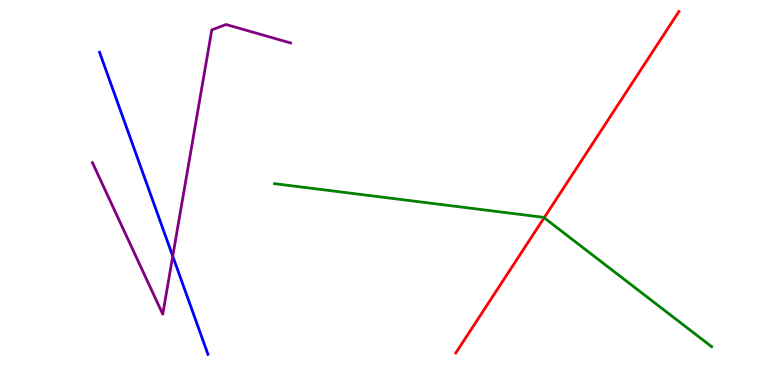[{'lines': ['blue', 'red'], 'intersections': []}, {'lines': ['green', 'red'], 'intersections': [{'x': 7.02, 'y': 4.34}]}, {'lines': ['purple', 'red'], 'intersections': []}, {'lines': ['blue', 'green'], 'intersections': []}, {'lines': ['blue', 'purple'], 'intersections': [{'x': 2.23, 'y': 3.35}]}, {'lines': ['green', 'purple'], 'intersections': []}]